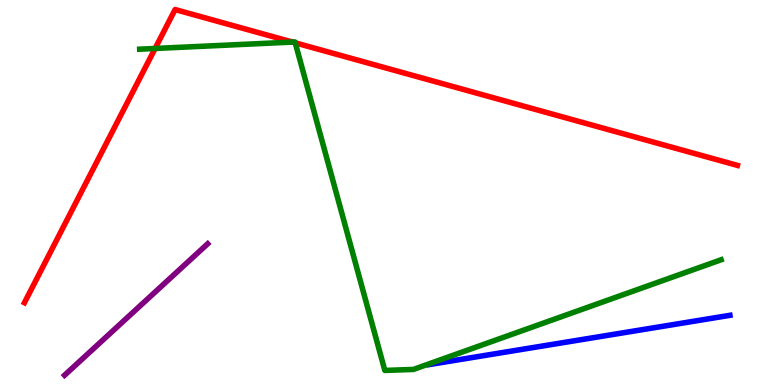[{'lines': ['blue', 'red'], 'intersections': []}, {'lines': ['green', 'red'], 'intersections': [{'x': 2.0, 'y': 8.74}, {'x': 3.77, 'y': 8.91}, {'x': 3.81, 'y': 8.89}]}, {'lines': ['purple', 'red'], 'intersections': []}, {'lines': ['blue', 'green'], 'intersections': []}, {'lines': ['blue', 'purple'], 'intersections': []}, {'lines': ['green', 'purple'], 'intersections': []}]